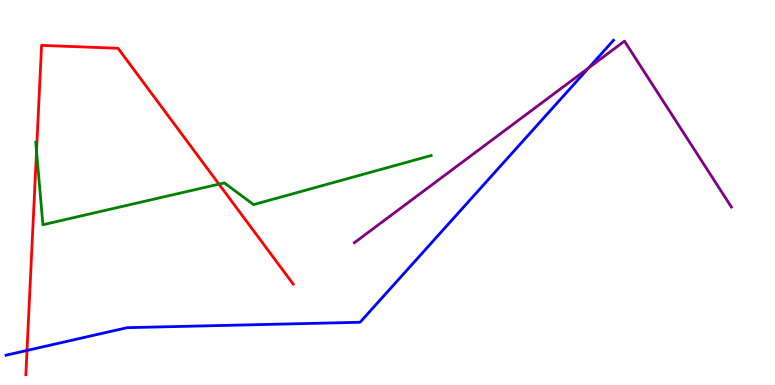[{'lines': ['blue', 'red'], 'intersections': [{'x': 0.348, 'y': 0.898}]}, {'lines': ['green', 'red'], 'intersections': [{'x': 0.471, 'y': 6.08}, {'x': 2.83, 'y': 5.22}]}, {'lines': ['purple', 'red'], 'intersections': []}, {'lines': ['blue', 'green'], 'intersections': []}, {'lines': ['blue', 'purple'], 'intersections': [{'x': 7.6, 'y': 8.24}]}, {'lines': ['green', 'purple'], 'intersections': []}]